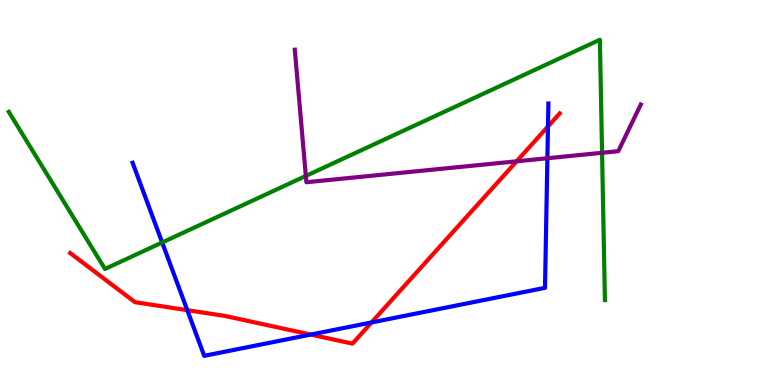[{'lines': ['blue', 'red'], 'intersections': [{'x': 2.42, 'y': 1.94}, {'x': 4.01, 'y': 1.31}, {'x': 4.79, 'y': 1.62}, {'x': 7.07, 'y': 6.71}]}, {'lines': ['green', 'red'], 'intersections': []}, {'lines': ['purple', 'red'], 'intersections': [{'x': 6.67, 'y': 5.81}]}, {'lines': ['blue', 'green'], 'intersections': [{'x': 2.09, 'y': 3.7}]}, {'lines': ['blue', 'purple'], 'intersections': [{'x': 7.06, 'y': 5.89}]}, {'lines': ['green', 'purple'], 'intersections': [{'x': 3.95, 'y': 5.43}, {'x': 7.77, 'y': 6.03}]}]